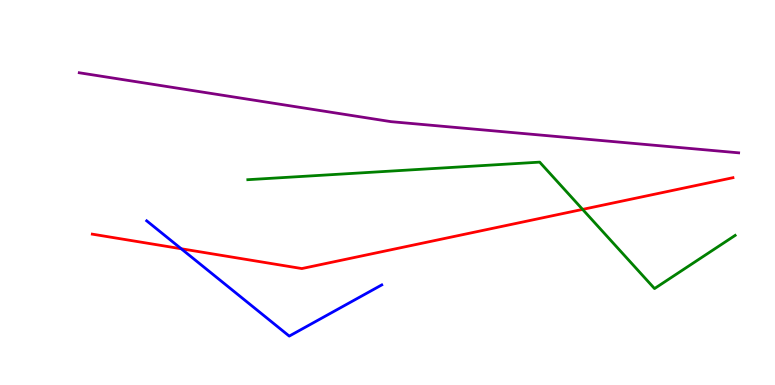[{'lines': ['blue', 'red'], 'intersections': [{'x': 2.34, 'y': 3.54}]}, {'lines': ['green', 'red'], 'intersections': [{'x': 7.52, 'y': 4.56}]}, {'lines': ['purple', 'red'], 'intersections': []}, {'lines': ['blue', 'green'], 'intersections': []}, {'lines': ['blue', 'purple'], 'intersections': []}, {'lines': ['green', 'purple'], 'intersections': []}]